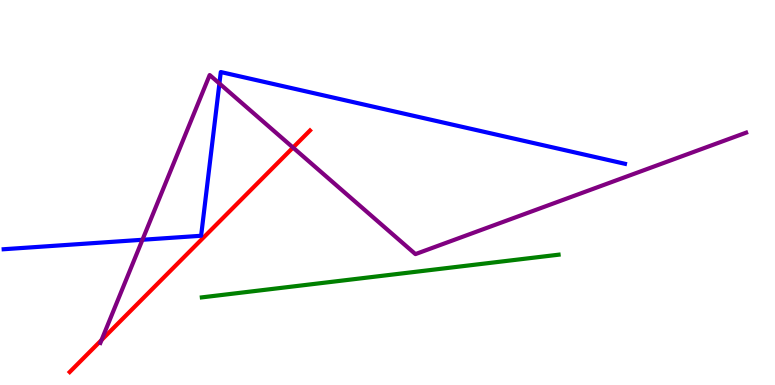[{'lines': ['blue', 'red'], 'intersections': []}, {'lines': ['green', 'red'], 'intersections': []}, {'lines': ['purple', 'red'], 'intersections': [{'x': 1.31, 'y': 1.17}, {'x': 3.78, 'y': 6.17}]}, {'lines': ['blue', 'green'], 'intersections': []}, {'lines': ['blue', 'purple'], 'intersections': [{'x': 1.84, 'y': 3.77}, {'x': 2.83, 'y': 7.83}]}, {'lines': ['green', 'purple'], 'intersections': []}]